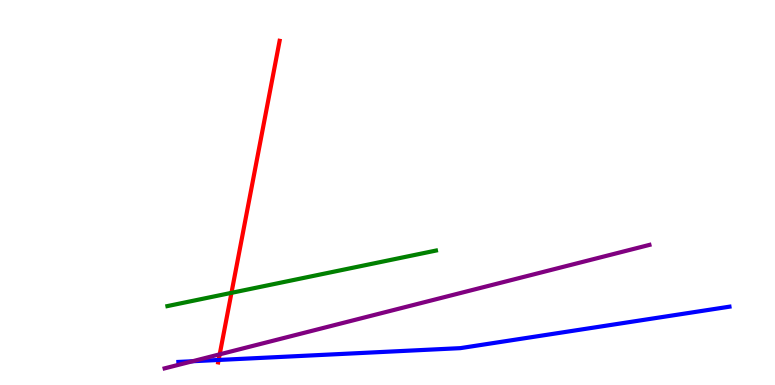[{'lines': ['blue', 'red'], 'intersections': [{'x': 2.82, 'y': 0.65}]}, {'lines': ['green', 'red'], 'intersections': [{'x': 2.99, 'y': 2.39}]}, {'lines': ['purple', 'red'], 'intersections': [{'x': 2.83, 'y': 0.797}]}, {'lines': ['blue', 'green'], 'intersections': []}, {'lines': ['blue', 'purple'], 'intersections': [{'x': 2.49, 'y': 0.617}]}, {'lines': ['green', 'purple'], 'intersections': []}]